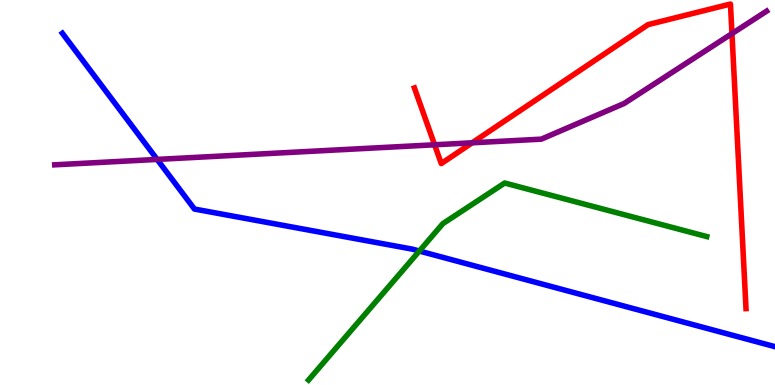[{'lines': ['blue', 'red'], 'intersections': []}, {'lines': ['green', 'red'], 'intersections': []}, {'lines': ['purple', 'red'], 'intersections': [{'x': 5.61, 'y': 6.24}, {'x': 6.09, 'y': 6.29}, {'x': 9.44, 'y': 9.13}]}, {'lines': ['blue', 'green'], 'intersections': [{'x': 5.41, 'y': 3.48}]}, {'lines': ['blue', 'purple'], 'intersections': [{'x': 2.03, 'y': 5.86}]}, {'lines': ['green', 'purple'], 'intersections': []}]